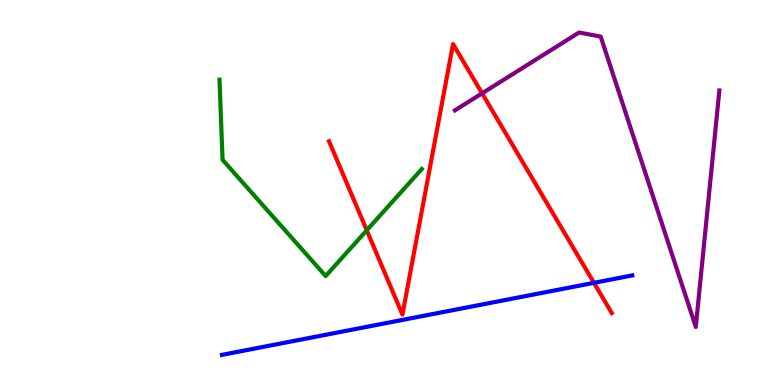[{'lines': ['blue', 'red'], 'intersections': [{'x': 7.66, 'y': 2.65}]}, {'lines': ['green', 'red'], 'intersections': [{'x': 4.73, 'y': 4.02}]}, {'lines': ['purple', 'red'], 'intersections': [{'x': 6.22, 'y': 7.58}]}, {'lines': ['blue', 'green'], 'intersections': []}, {'lines': ['blue', 'purple'], 'intersections': []}, {'lines': ['green', 'purple'], 'intersections': []}]